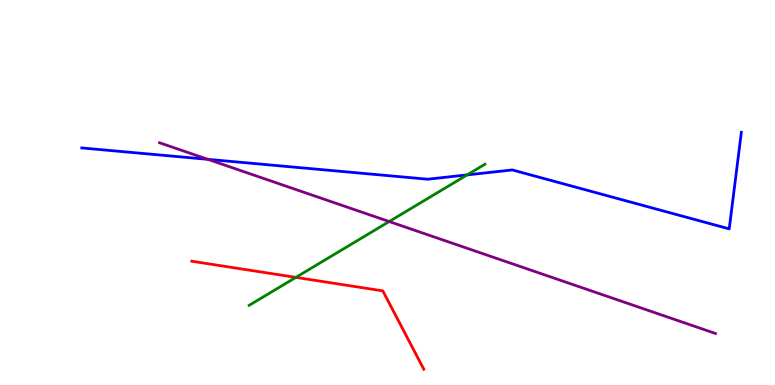[{'lines': ['blue', 'red'], 'intersections': []}, {'lines': ['green', 'red'], 'intersections': [{'x': 3.82, 'y': 2.8}]}, {'lines': ['purple', 'red'], 'intersections': []}, {'lines': ['blue', 'green'], 'intersections': [{'x': 6.03, 'y': 5.46}]}, {'lines': ['blue', 'purple'], 'intersections': [{'x': 2.68, 'y': 5.86}]}, {'lines': ['green', 'purple'], 'intersections': [{'x': 5.02, 'y': 4.25}]}]